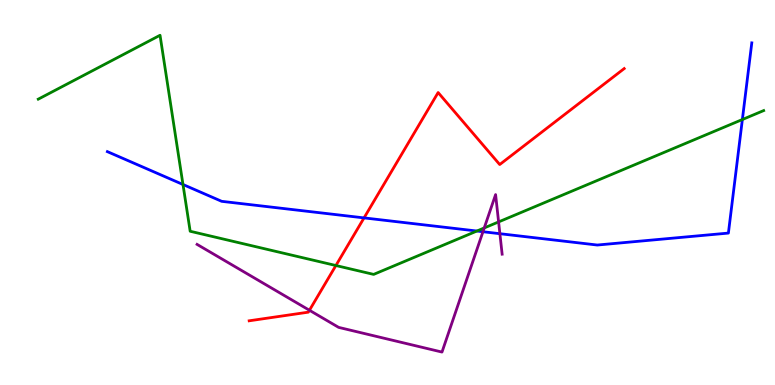[{'lines': ['blue', 'red'], 'intersections': [{'x': 4.7, 'y': 4.34}]}, {'lines': ['green', 'red'], 'intersections': [{'x': 4.33, 'y': 3.1}]}, {'lines': ['purple', 'red'], 'intersections': [{'x': 3.99, 'y': 1.94}]}, {'lines': ['blue', 'green'], 'intersections': [{'x': 2.36, 'y': 5.21}, {'x': 6.15, 'y': 4.0}, {'x': 9.58, 'y': 6.9}]}, {'lines': ['blue', 'purple'], 'intersections': [{'x': 6.23, 'y': 3.98}, {'x': 6.45, 'y': 3.93}]}, {'lines': ['green', 'purple'], 'intersections': [{'x': 6.25, 'y': 4.08}, {'x': 6.43, 'y': 4.24}]}]